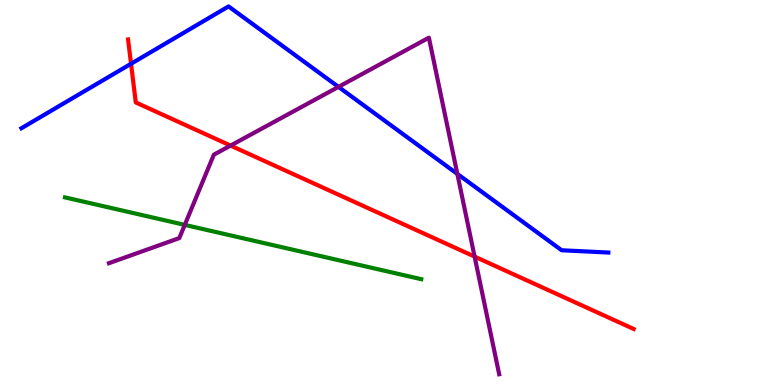[{'lines': ['blue', 'red'], 'intersections': [{'x': 1.69, 'y': 8.34}]}, {'lines': ['green', 'red'], 'intersections': []}, {'lines': ['purple', 'red'], 'intersections': [{'x': 2.98, 'y': 6.22}, {'x': 6.12, 'y': 3.33}]}, {'lines': ['blue', 'green'], 'intersections': []}, {'lines': ['blue', 'purple'], 'intersections': [{'x': 4.37, 'y': 7.74}, {'x': 5.9, 'y': 5.48}]}, {'lines': ['green', 'purple'], 'intersections': [{'x': 2.38, 'y': 4.16}]}]